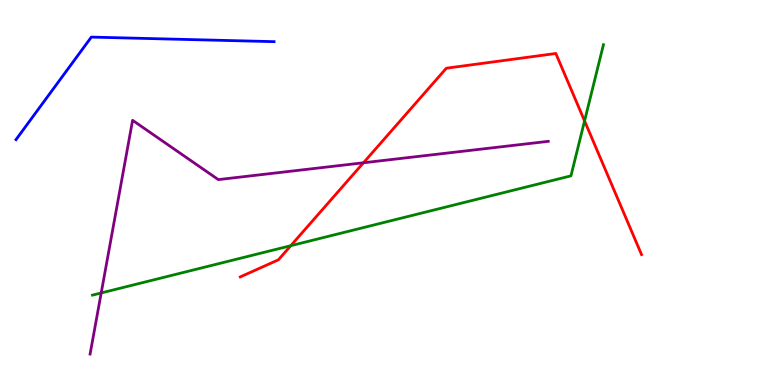[{'lines': ['blue', 'red'], 'intersections': []}, {'lines': ['green', 'red'], 'intersections': [{'x': 3.75, 'y': 3.62}, {'x': 7.54, 'y': 6.86}]}, {'lines': ['purple', 'red'], 'intersections': [{'x': 4.69, 'y': 5.77}]}, {'lines': ['blue', 'green'], 'intersections': []}, {'lines': ['blue', 'purple'], 'intersections': []}, {'lines': ['green', 'purple'], 'intersections': [{'x': 1.31, 'y': 2.39}]}]